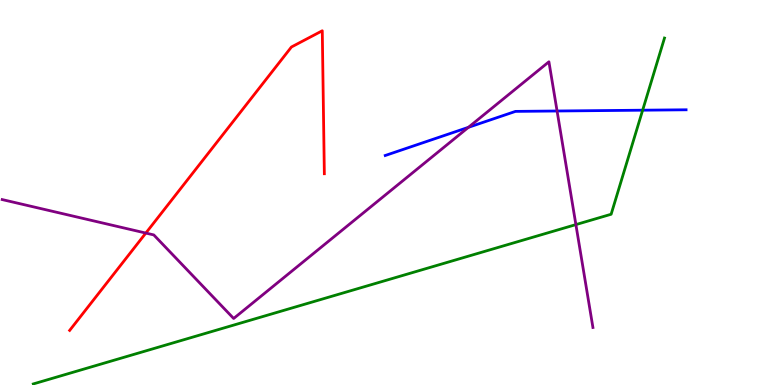[{'lines': ['blue', 'red'], 'intersections': []}, {'lines': ['green', 'red'], 'intersections': []}, {'lines': ['purple', 'red'], 'intersections': [{'x': 1.88, 'y': 3.95}]}, {'lines': ['blue', 'green'], 'intersections': [{'x': 8.29, 'y': 7.14}]}, {'lines': ['blue', 'purple'], 'intersections': [{'x': 6.04, 'y': 6.69}, {'x': 7.19, 'y': 7.12}]}, {'lines': ['green', 'purple'], 'intersections': [{'x': 7.43, 'y': 4.17}]}]